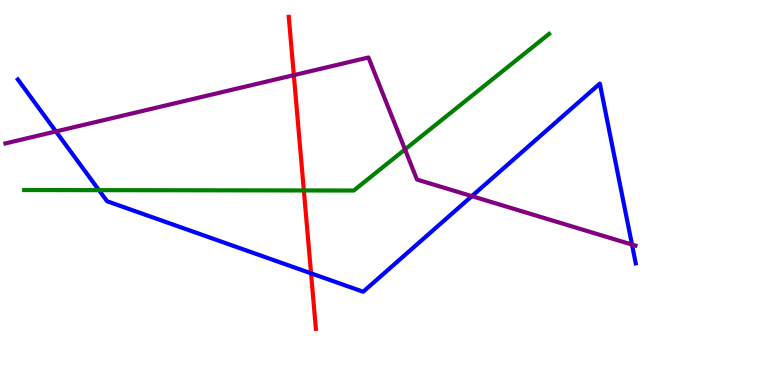[{'lines': ['blue', 'red'], 'intersections': [{'x': 4.01, 'y': 2.9}]}, {'lines': ['green', 'red'], 'intersections': [{'x': 3.92, 'y': 5.05}]}, {'lines': ['purple', 'red'], 'intersections': [{'x': 3.79, 'y': 8.05}]}, {'lines': ['blue', 'green'], 'intersections': [{'x': 1.28, 'y': 5.06}]}, {'lines': ['blue', 'purple'], 'intersections': [{'x': 0.722, 'y': 6.59}, {'x': 6.09, 'y': 4.91}, {'x': 8.15, 'y': 3.65}]}, {'lines': ['green', 'purple'], 'intersections': [{'x': 5.23, 'y': 6.12}]}]